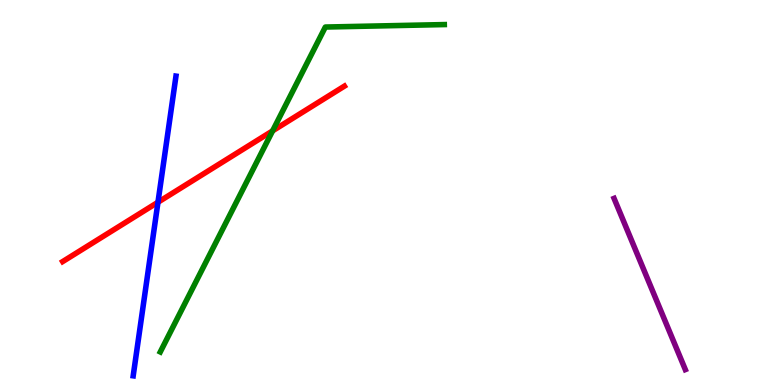[{'lines': ['blue', 'red'], 'intersections': [{'x': 2.04, 'y': 4.75}]}, {'lines': ['green', 'red'], 'intersections': [{'x': 3.52, 'y': 6.6}]}, {'lines': ['purple', 'red'], 'intersections': []}, {'lines': ['blue', 'green'], 'intersections': []}, {'lines': ['blue', 'purple'], 'intersections': []}, {'lines': ['green', 'purple'], 'intersections': []}]